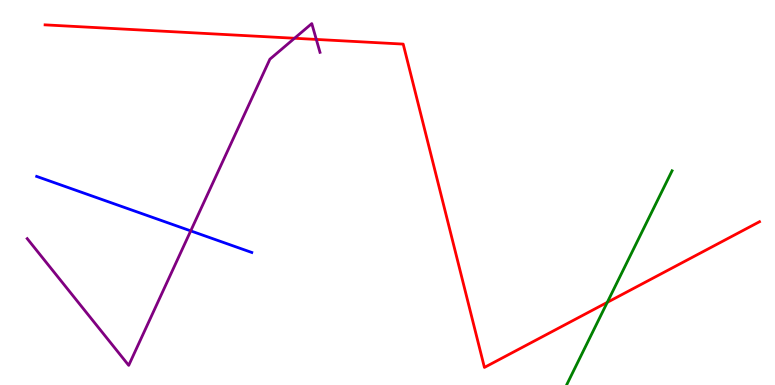[{'lines': ['blue', 'red'], 'intersections': []}, {'lines': ['green', 'red'], 'intersections': [{'x': 7.84, 'y': 2.15}]}, {'lines': ['purple', 'red'], 'intersections': [{'x': 3.8, 'y': 9.01}, {'x': 4.08, 'y': 8.98}]}, {'lines': ['blue', 'green'], 'intersections': []}, {'lines': ['blue', 'purple'], 'intersections': [{'x': 2.46, 'y': 4.0}]}, {'lines': ['green', 'purple'], 'intersections': []}]